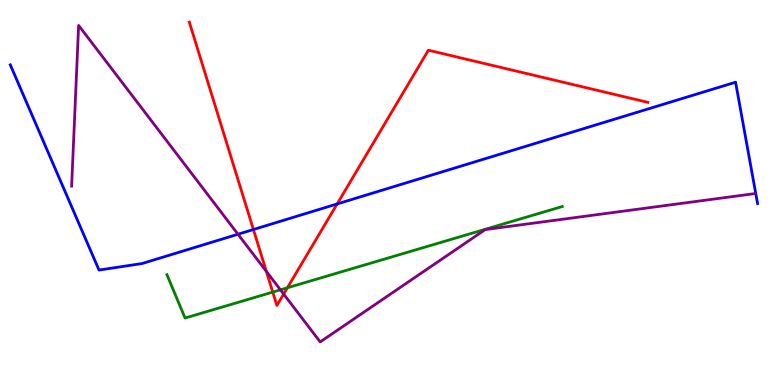[{'lines': ['blue', 'red'], 'intersections': [{'x': 3.27, 'y': 4.04}, {'x': 4.35, 'y': 4.7}]}, {'lines': ['green', 'red'], 'intersections': [{'x': 3.52, 'y': 2.41}, {'x': 3.71, 'y': 2.53}]}, {'lines': ['purple', 'red'], 'intersections': [{'x': 3.44, 'y': 2.95}, {'x': 3.66, 'y': 2.36}]}, {'lines': ['blue', 'green'], 'intersections': []}, {'lines': ['blue', 'purple'], 'intersections': [{'x': 3.07, 'y': 3.92}]}, {'lines': ['green', 'purple'], 'intersections': [{'x': 3.62, 'y': 2.47}]}]